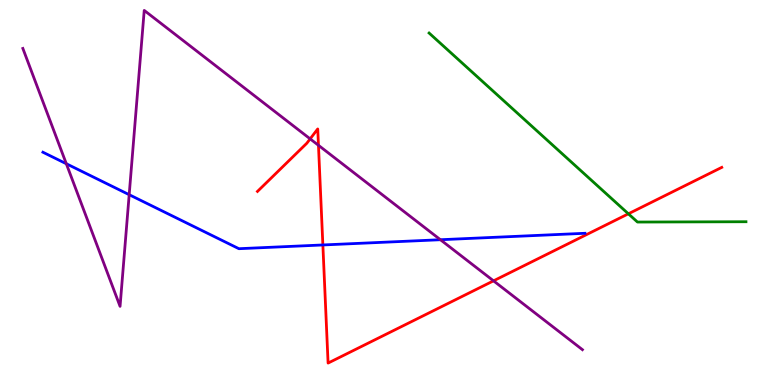[{'lines': ['blue', 'red'], 'intersections': [{'x': 4.17, 'y': 3.64}]}, {'lines': ['green', 'red'], 'intersections': [{'x': 8.11, 'y': 4.45}]}, {'lines': ['purple', 'red'], 'intersections': [{'x': 4.0, 'y': 6.39}, {'x': 4.11, 'y': 6.23}, {'x': 6.37, 'y': 2.71}]}, {'lines': ['blue', 'green'], 'intersections': []}, {'lines': ['blue', 'purple'], 'intersections': [{'x': 0.856, 'y': 5.75}, {'x': 1.67, 'y': 4.94}, {'x': 5.68, 'y': 3.77}]}, {'lines': ['green', 'purple'], 'intersections': []}]